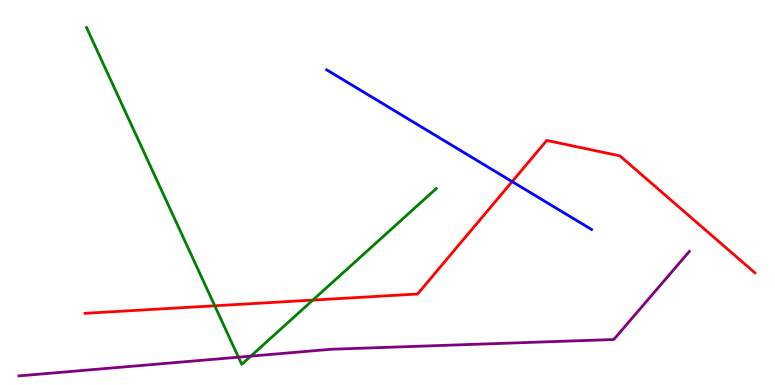[{'lines': ['blue', 'red'], 'intersections': [{'x': 6.61, 'y': 5.28}]}, {'lines': ['green', 'red'], 'intersections': [{'x': 2.77, 'y': 2.06}, {'x': 4.04, 'y': 2.21}]}, {'lines': ['purple', 'red'], 'intersections': []}, {'lines': ['blue', 'green'], 'intersections': []}, {'lines': ['blue', 'purple'], 'intersections': []}, {'lines': ['green', 'purple'], 'intersections': [{'x': 3.08, 'y': 0.723}, {'x': 3.24, 'y': 0.75}]}]